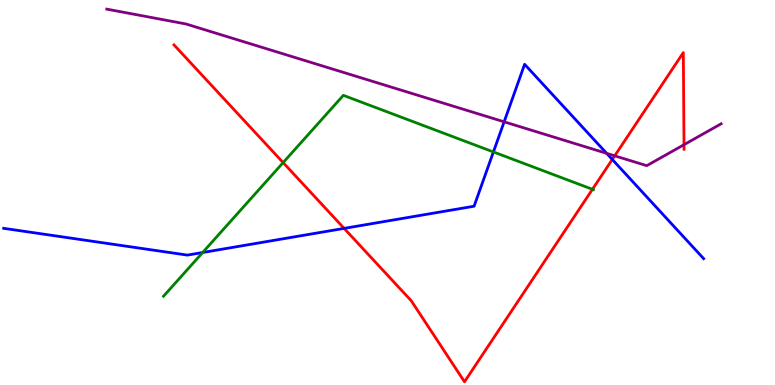[{'lines': ['blue', 'red'], 'intersections': [{'x': 4.44, 'y': 4.07}, {'x': 7.9, 'y': 5.86}]}, {'lines': ['green', 'red'], 'intersections': [{'x': 3.65, 'y': 5.78}, {'x': 7.64, 'y': 5.08}]}, {'lines': ['purple', 'red'], 'intersections': [{'x': 7.93, 'y': 5.95}, {'x': 8.83, 'y': 6.24}]}, {'lines': ['blue', 'green'], 'intersections': [{'x': 2.62, 'y': 3.44}, {'x': 6.37, 'y': 6.05}]}, {'lines': ['blue', 'purple'], 'intersections': [{'x': 6.51, 'y': 6.84}, {'x': 7.83, 'y': 6.02}]}, {'lines': ['green', 'purple'], 'intersections': []}]